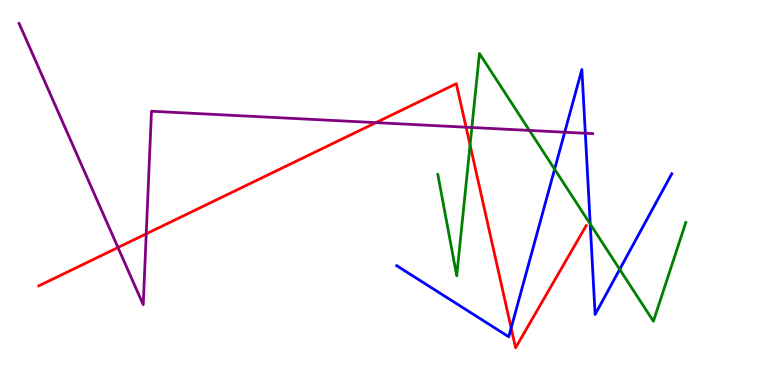[{'lines': ['blue', 'red'], 'intersections': [{'x': 6.6, 'y': 1.48}]}, {'lines': ['green', 'red'], 'intersections': [{'x': 6.07, 'y': 6.23}]}, {'lines': ['purple', 'red'], 'intersections': [{'x': 1.52, 'y': 3.57}, {'x': 1.89, 'y': 3.93}, {'x': 4.85, 'y': 6.81}, {'x': 6.01, 'y': 6.7}]}, {'lines': ['blue', 'green'], 'intersections': [{'x': 7.16, 'y': 5.61}, {'x': 7.62, 'y': 4.18}, {'x': 8.0, 'y': 3.0}]}, {'lines': ['blue', 'purple'], 'intersections': [{'x': 7.29, 'y': 6.57}, {'x': 7.55, 'y': 6.54}]}, {'lines': ['green', 'purple'], 'intersections': [{'x': 6.09, 'y': 6.69}, {'x': 6.83, 'y': 6.61}]}]